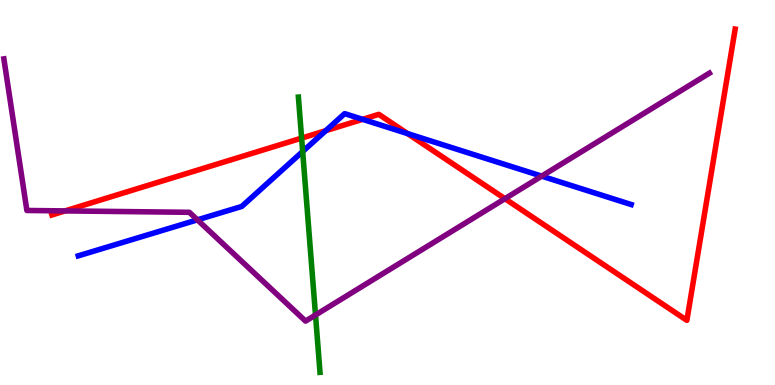[{'lines': ['blue', 'red'], 'intersections': [{'x': 4.2, 'y': 6.61}, {'x': 4.68, 'y': 6.9}, {'x': 5.26, 'y': 6.53}]}, {'lines': ['green', 'red'], 'intersections': [{'x': 3.89, 'y': 6.41}]}, {'lines': ['purple', 'red'], 'intersections': [{'x': 0.84, 'y': 4.52}, {'x': 6.52, 'y': 4.84}]}, {'lines': ['blue', 'green'], 'intersections': [{'x': 3.91, 'y': 6.06}]}, {'lines': ['blue', 'purple'], 'intersections': [{'x': 2.55, 'y': 4.29}, {'x': 6.99, 'y': 5.43}]}, {'lines': ['green', 'purple'], 'intersections': [{'x': 4.07, 'y': 1.82}]}]